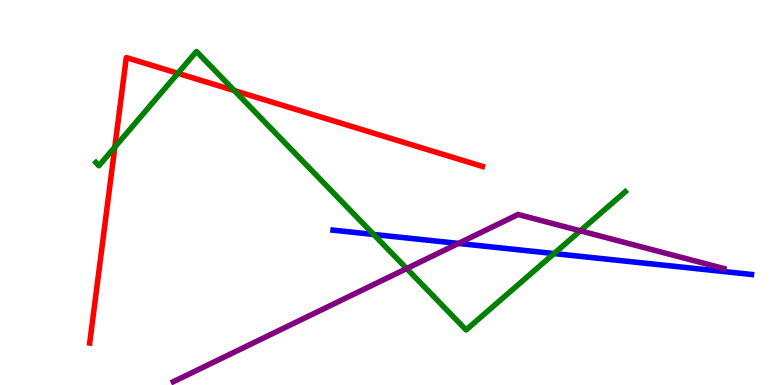[{'lines': ['blue', 'red'], 'intersections': []}, {'lines': ['green', 'red'], 'intersections': [{'x': 1.48, 'y': 6.18}, {'x': 2.29, 'y': 8.1}, {'x': 3.02, 'y': 7.65}]}, {'lines': ['purple', 'red'], 'intersections': []}, {'lines': ['blue', 'green'], 'intersections': [{'x': 4.82, 'y': 3.91}, {'x': 7.15, 'y': 3.41}]}, {'lines': ['blue', 'purple'], 'intersections': [{'x': 5.92, 'y': 3.68}]}, {'lines': ['green', 'purple'], 'intersections': [{'x': 5.25, 'y': 3.02}, {'x': 7.49, 'y': 4.0}]}]